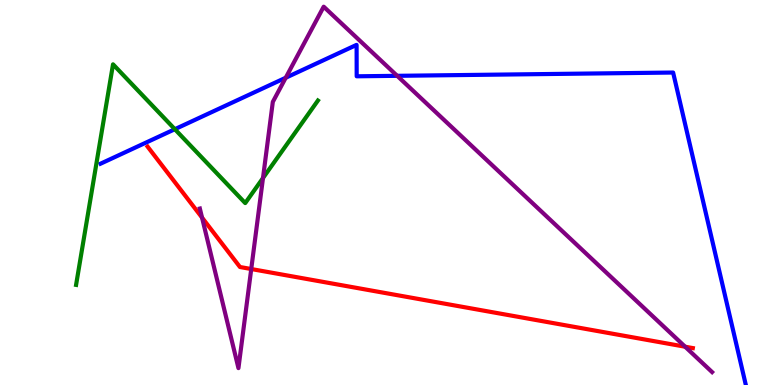[{'lines': ['blue', 'red'], 'intersections': []}, {'lines': ['green', 'red'], 'intersections': []}, {'lines': ['purple', 'red'], 'intersections': [{'x': 2.61, 'y': 4.35}, {'x': 3.24, 'y': 3.01}, {'x': 8.84, 'y': 0.995}]}, {'lines': ['blue', 'green'], 'intersections': [{'x': 2.26, 'y': 6.64}]}, {'lines': ['blue', 'purple'], 'intersections': [{'x': 3.69, 'y': 7.98}, {'x': 5.12, 'y': 8.03}]}, {'lines': ['green', 'purple'], 'intersections': [{'x': 3.39, 'y': 5.38}]}]